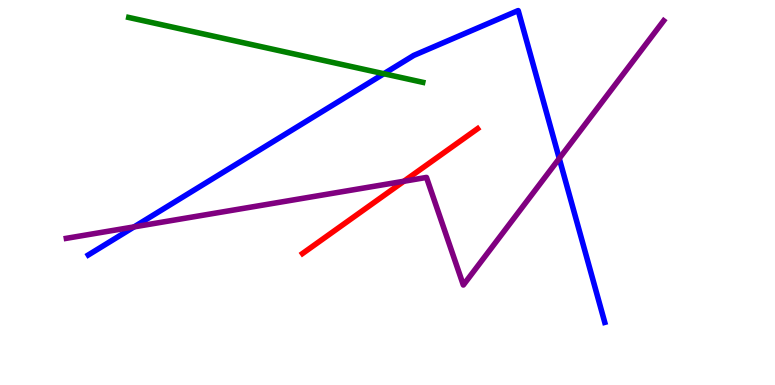[{'lines': ['blue', 'red'], 'intersections': []}, {'lines': ['green', 'red'], 'intersections': []}, {'lines': ['purple', 'red'], 'intersections': [{'x': 5.21, 'y': 5.29}]}, {'lines': ['blue', 'green'], 'intersections': [{'x': 4.95, 'y': 8.08}]}, {'lines': ['blue', 'purple'], 'intersections': [{'x': 1.73, 'y': 4.11}, {'x': 7.22, 'y': 5.88}]}, {'lines': ['green', 'purple'], 'intersections': []}]